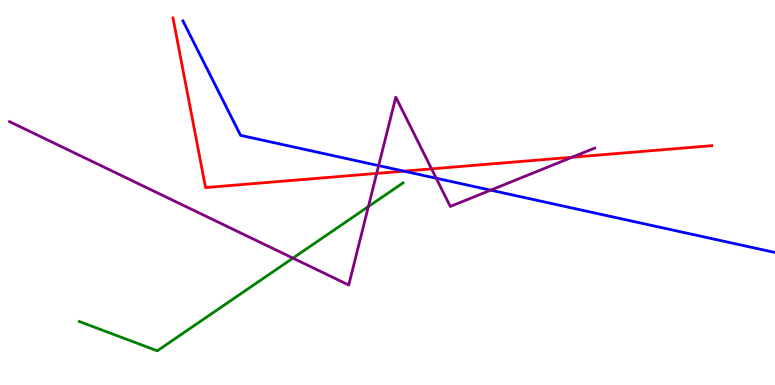[{'lines': ['blue', 'red'], 'intersections': [{'x': 5.21, 'y': 5.55}]}, {'lines': ['green', 'red'], 'intersections': []}, {'lines': ['purple', 'red'], 'intersections': [{'x': 4.86, 'y': 5.5}, {'x': 5.57, 'y': 5.61}, {'x': 7.38, 'y': 5.92}]}, {'lines': ['blue', 'green'], 'intersections': []}, {'lines': ['blue', 'purple'], 'intersections': [{'x': 4.89, 'y': 5.7}, {'x': 5.63, 'y': 5.37}, {'x': 6.33, 'y': 5.06}]}, {'lines': ['green', 'purple'], 'intersections': [{'x': 3.78, 'y': 3.3}, {'x': 4.75, 'y': 4.63}]}]